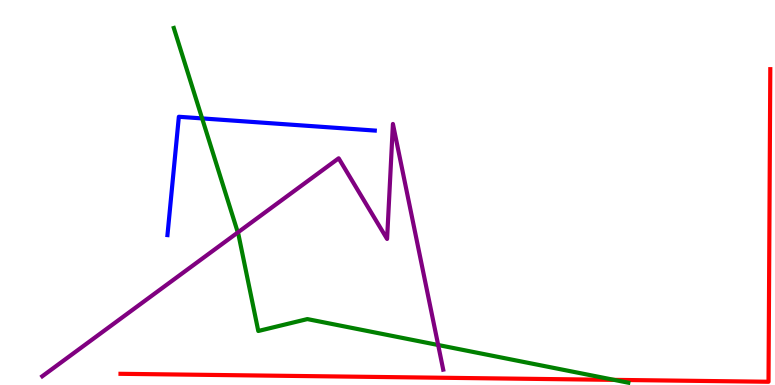[{'lines': ['blue', 'red'], 'intersections': []}, {'lines': ['green', 'red'], 'intersections': [{'x': 7.92, 'y': 0.133}]}, {'lines': ['purple', 'red'], 'intersections': []}, {'lines': ['blue', 'green'], 'intersections': [{'x': 2.61, 'y': 6.92}]}, {'lines': ['blue', 'purple'], 'intersections': []}, {'lines': ['green', 'purple'], 'intersections': [{'x': 3.07, 'y': 3.96}, {'x': 5.65, 'y': 1.04}]}]